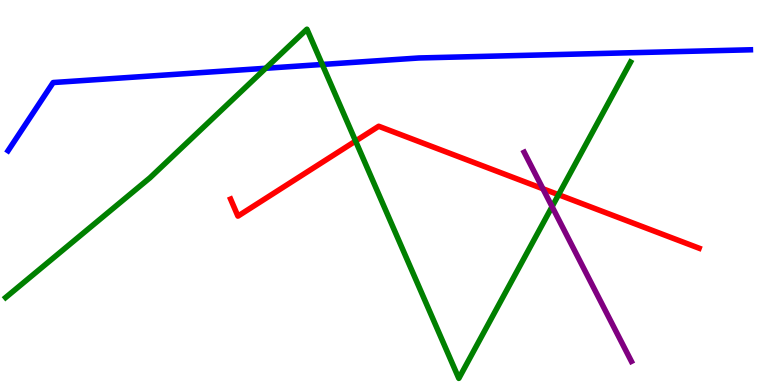[{'lines': ['blue', 'red'], 'intersections': []}, {'lines': ['green', 'red'], 'intersections': [{'x': 4.59, 'y': 6.34}, {'x': 7.21, 'y': 4.94}]}, {'lines': ['purple', 'red'], 'intersections': [{'x': 7.01, 'y': 5.1}]}, {'lines': ['blue', 'green'], 'intersections': [{'x': 3.43, 'y': 8.23}, {'x': 4.16, 'y': 8.33}]}, {'lines': ['blue', 'purple'], 'intersections': []}, {'lines': ['green', 'purple'], 'intersections': [{'x': 7.12, 'y': 4.63}]}]